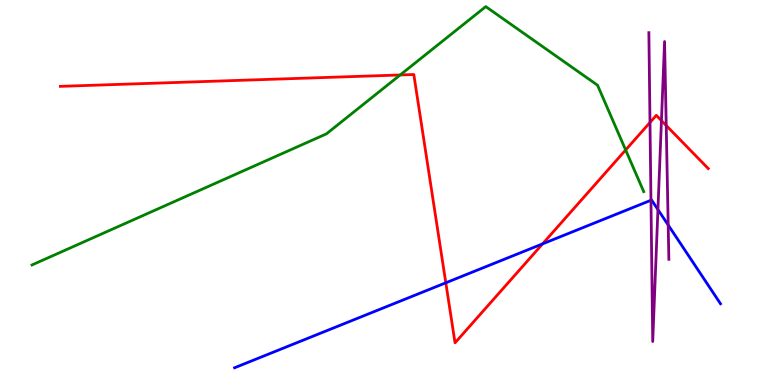[{'lines': ['blue', 'red'], 'intersections': [{'x': 5.75, 'y': 2.65}, {'x': 7.0, 'y': 3.67}]}, {'lines': ['green', 'red'], 'intersections': [{'x': 5.16, 'y': 8.05}, {'x': 8.07, 'y': 6.1}]}, {'lines': ['purple', 'red'], 'intersections': [{'x': 8.39, 'y': 6.82}, {'x': 8.53, 'y': 6.87}, {'x': 8.6, 'y': 6.74}]}, {'lines': ['blue', 'green'], 'intersections': []}, {'lines': ['blue', 'purple'], 'intersections': [{'x': 8.4, 'y': 4.8}, {'x': 8.49, 'y': 4.56}, {'x': 8.62, 'y': 4.16}]}, {'lines': ['green', 'purple'], 'intersections': []}]